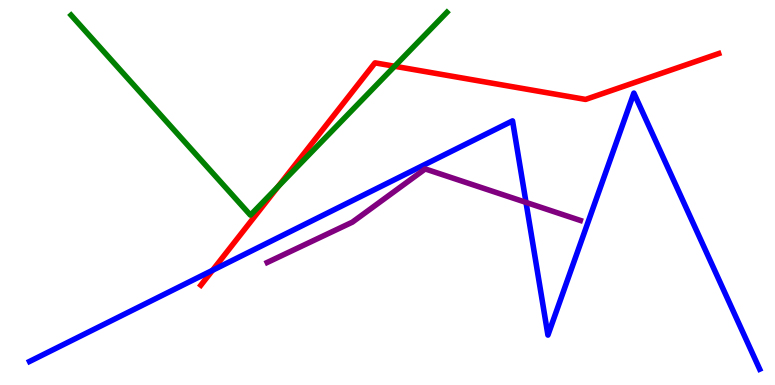[{'lines': ['blue', 'red'], 'intersections': [{'x': 2.74, 'y': 2.98}]}, {'lines': ['green', 'red'], 'intersections': [{'x': 3.59, 'y': 5.16}, {'x': 5.09, 'y': 8.28}]}, {'lines': ['purple', 'red'], 'intersections': []}, {'lines': ['blue', 'green'], 'intersections': []}, {'lines': ['blue', 'purple'], 'intersections': [{'x': 6.79, 'y': 4.74}]}, {'lines': ['green', 'purple'], 'intersections': []}]